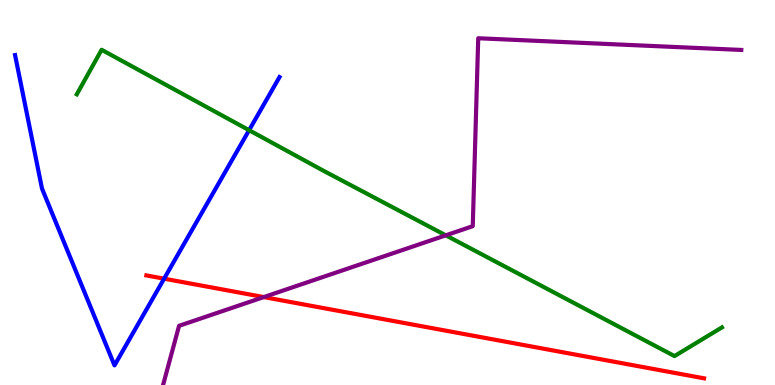[{'lines': ['blue', 'red'], 'intersections': [{'x': 2.12, 'y': 2.76}]}, {'lines': ['green', 'red'], 'intersections': []}, {'lines': ['purple', 'red'], 'intersections': [{'x': 3.4, 'y': 2.28}]}, {'lines': ['blue', 'green'], 'intersections': [{'x': 3.21, 'y': 6.62}]}, {'lines': ['blue', 'purple'], 'intersections': []}, {'lines': ['green', 'purple'], 'intersections': [{'x': 5.75, 'y': 3.89}]}]